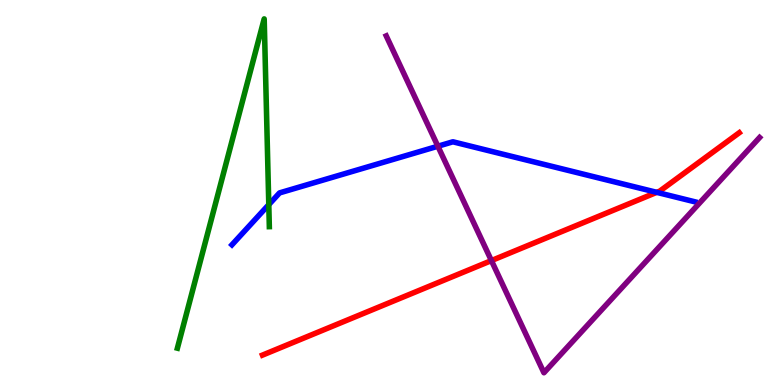[{'lines': ['blue', 'red'], 'intersections': [{'x': 8.47, 'y': 5.0}]}, {'lines': ['green', 'red'], 'intersections': []}, {'lines': ['purple', 'red'], 'intersections': [{'x': 6.34, 'y': 3.23}]}, {'lines': ['blue', 'green'], 'intersections': [{'x': 3.47, 'y': 4.68}]}, {'lines': ['blue', 'purple'], 'intersections': [{'x': 5.65, 'y': 6.2}]}, {'lines': ['green', 'purple'], 'intersections': []}]